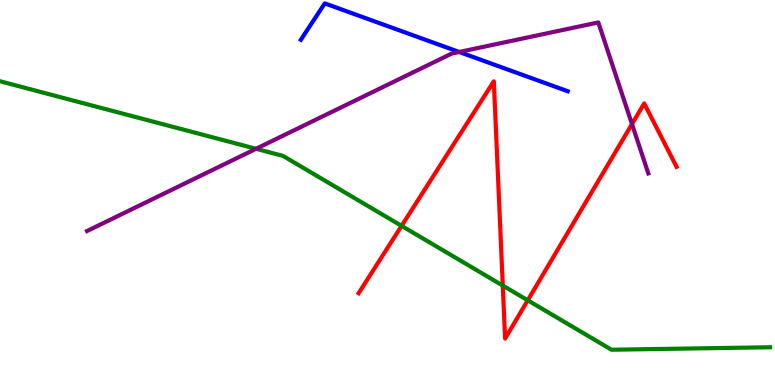[{'lines': ['blue', 'red'], 'intersections': []}, {'lines': ['green', 'red'], 'intersections': [{'x': 5.18, 'y': 4.13}, {'x': 6.49, 'y': 2.58}, {'x': 6.81, 'y': 2.2}]}, {'lines': ['purple', 'red'], 'intersections': [{'x': 8.15, 'y': 6.78}]}, {'lines': ['blue', 'green'], 'intersections': []}, {'lines': ['blue', 'purple'], 'intersections': [{'x': 5.93, 'y': 8.65}]}, {'lines': ['green', 'purple'], 'intersections': [{'x': 3.3, 'y': 6.14}]}]